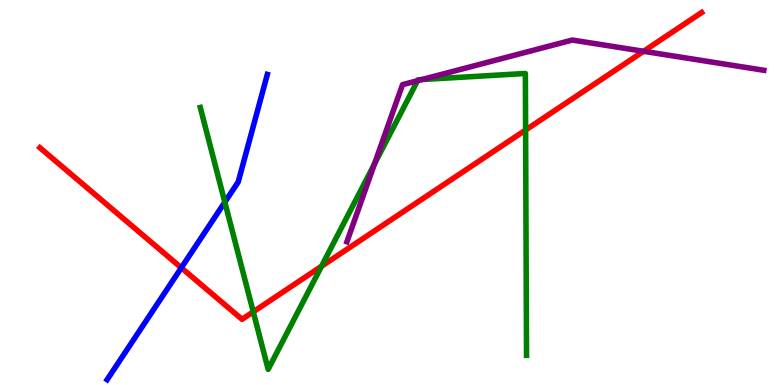[{'lines': ['blue', 'red'], 'intersections': [{'x': 2.34, 'y': 3.04}]}, {'lines': ['green', 'red'], 'intersections': [{'x': 3.27, 'y': 1.9}, {'x': 4.15, 'y': 3.08}, {'x': 6.78, 'y': 6.62}]}, {'lines': ['purple', 'red'], 'intersections': [{'x': 8.3, 'y': 8.67}]}, {'lines': ['blue', 'green'], 'intersections': [{'x': 2.9, 'y': 4.75}]}, {'lines': ['blue', 'purple'], 'intersections': []}, {'lines': ['green', 'purple'], 'intersections': [{'x': 4.83, 'y': 5.74}, {'x': 5.39, 'y': 7.9}, {'x': 5.44, 'y': 7.93}]}]